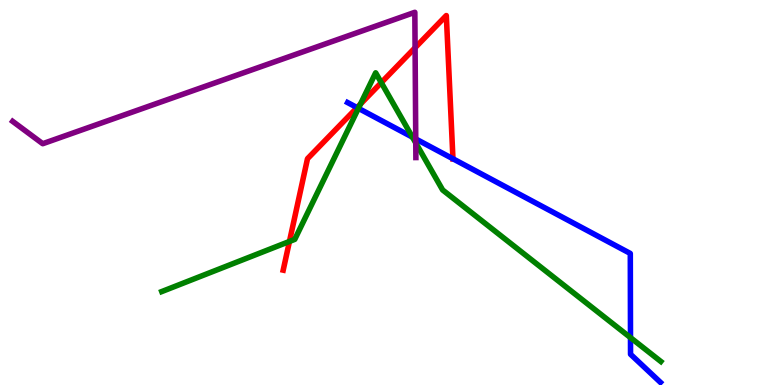[{'lines': ['blue', 'red'], 'intersections': [{'x': 4.61, 'y': 7.21}, {'x': 5.84, 'y': 5.88}]}, {'lines': ['green', 'red'], 'intersections': [{'x': 3.73, 'y': 3.73}, {'x': 4.65, 'y': 7.3}, {'x': 4.92, 'y': 7.85}]}, {'lines': ['purple', 'red'], 'intersections': [{'x': 5.36, 'y': 8.76}]}, {'lines': ['blue', 'green'], 'intersections': [{'x': 4.62, 'y': 7.19}, {'x': 5.32, 'y': 6.44}, {'x': 8.14, 'y': 1.23}]}, {'lines': ['blue', 'purple'], 'intersections': [{'x': 5.36, 'y': 6.39}]}, {'lines': ['green', 'purple'], 'intersections': [{'x': 5.36, 'y': 6.29}]}]